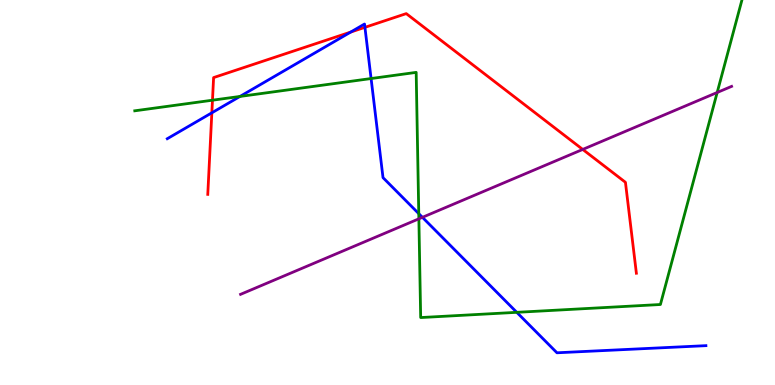[{'lines': ['blue', 'red'], 'intersections': [{'x': 2.73, 'y': 7.07}, {'x': 4.53, 'y': 9.17}, {'x': 4.71, 'y': 9.29}]}, {'lines': ['green', 'red'], 'intersections': [{'x': 2.74, 'y': 7.4}]}, {'lines': ['purple', 'red'], 'intersections': [{'x': 7.52, 'y': 6.12}]}, {'lines': ['blue', 'green'], 'intersections': [{'x': 3.1, 'y': 7.5}, {'x': 4.79, 'y': 7.96}, {'x': 5.4, 'y': 4.45}, {'x': 6.67, 'y': 1.89}]}, {'lines': ['blue', 'purple'], 'intersections': [{'x': 5.45, 'y': 4.36}]}, {'lines': ['green', 'purple'], 'intersections': [{'x': 5.4, 'y': 4.32}, {'x': 9.25, 'y': 7.6}]}]